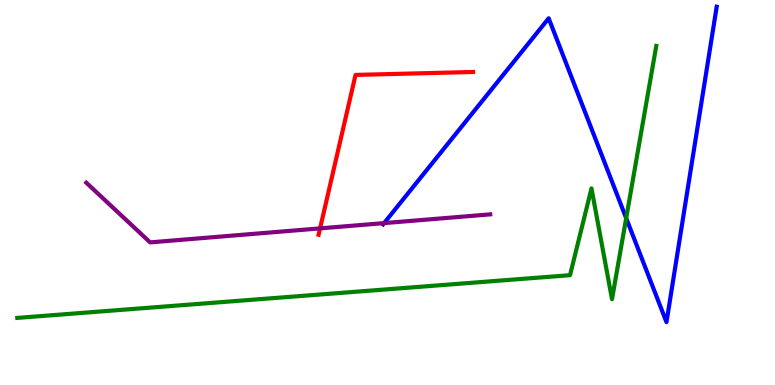[{'lines': ['blue', 'red'], 'intersections': []}, {'lines': ['green', 'red'], 'intersections': []}, {'lines': ['purple', 'red'], 'intersections': [{'x': 4.13, 'y': 4.07}]}, {'lines': ['blue', 'green'], 'intersections': [{'x': 8.08, 'y': 4.33}]}, {'lines': ['blue', 'purple'], 'intersections': [{'x': 4.96, 'y': 4.21}]}, {'lines': ['green', 'purple'], 'intersections': []}]